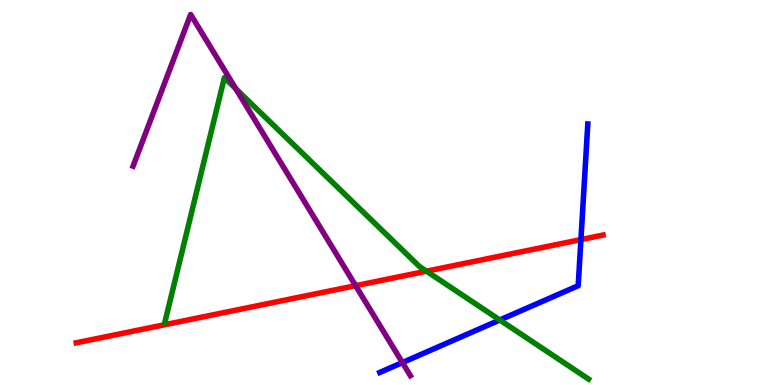[{'lines': ['blue', 'red'], 'intersections': [{'x': 7.5, 'y': 3.78}]}, {'lines': ['green', 'red'], 'intersections': [{'x': 5.5, 'y': 2.96}]}, {'lines': ['purple', 'red'], 'intersections': [{'x': 4.59, 'y': 2.58}]}, {'lines': ['blue', 'green'], 'intersections': [{'x': 6.45, 'y': 1.69}]}, {'lines': ['blue', 'purple'], 'intersections': [{'x': 5.19, 'y': 0.583}]}, {'lines': ['green', 'purple'], 'intersections': [{'x': 3.04, 'y': 7.69}]}]